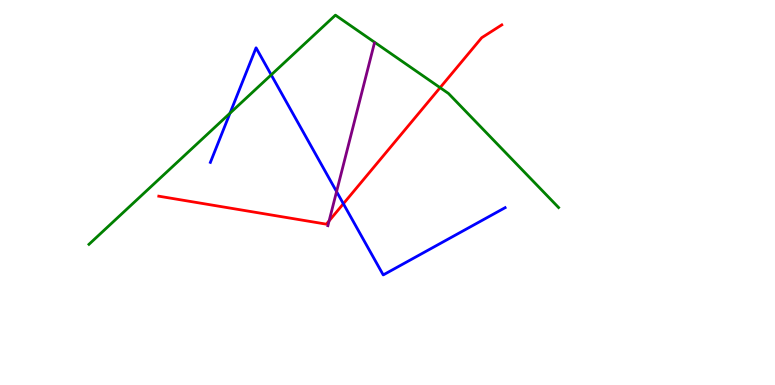[{'lines': ['blue', 'red'], 'intersections': [{'x': 4.43, 'y': 4.71}]}, {'lines': ['green', 'red'], 'intersections': [{'x': 5.68, 'y': 7.72}]}, {'lines': ['purple', 'red'], 'intersections': [{'x': 4.25, 'y': 4.26}]}, {'lines': ['blue', 'green'], 'intersections': [{'x': 2.97, 'y': 7.06}, {'x': 3.5, 'y': 8.06}]}, {'lines': ['blue', 'purple'], 'intersections': [{'x': 4.34, 'y': 5.02}]}, {'lines': ['green', 'purple'], 'intersections': []}]